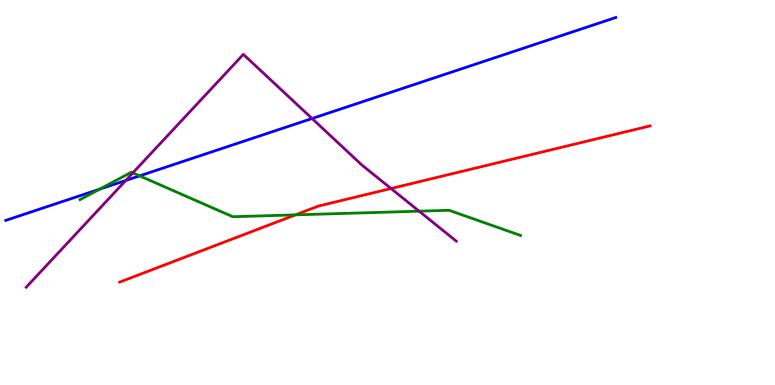[{'lines': ['blue', 'red'], 'intersections': []}, {'lines': ['green', 'red'], 'intersections': [{'x': 3.81, 'y': 4.42}]}, {'lines': ['purple', 'red'], 'intersections': [{'x': 5.05, 'y': 5.1}]}, {'lines': ['blue', 'green'], 'intersections': [{'x': 1.29, 'y': 5.09}, {'x': 1.8, 'y': 5.43}]}, {'lines': ['blue', 'purple'], 'intersections': [{'x': 1.62, 'y': 5.31}, {'x': 4.03, 'y': 6.92}]}, {'lines': ['green', 'purple'], 'intersections': [{'x': 1.71, 'y': 5.51}, {'x': 5.41, 'y': 4.51}]}]